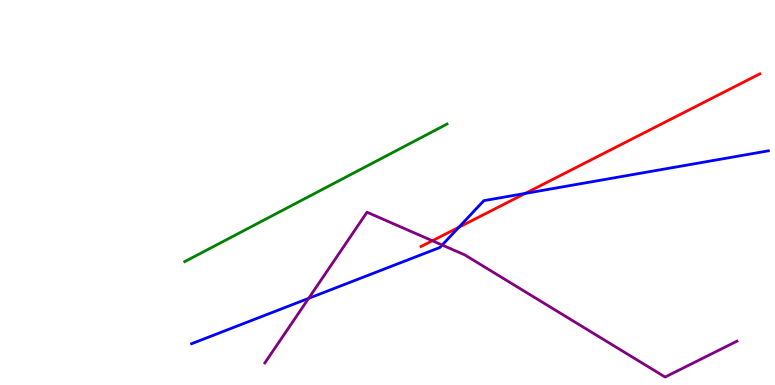[{'lines': ['blue', 'red'], 'intersections': [{'x': 5.92, 'y': 4.1}, {'x': 6.78, 'y': 4.98}]}, {'lines': ['green', 'red'], 'intersections': []}, {'lines': ['purple', 'red'], 'intersections': [{'x': 5.58, 'y': 3.75}]}, {'lines': ['blue', 'green'], 'intersections': []}, {'lines': ['blue', 'purple'], 'intersections': [{'x': 3.98, 'y': 2.25}, {'x': 5.71, 'y': 3.64}]}, {'lines': ['green', 'purple'], 'intersections': []}]